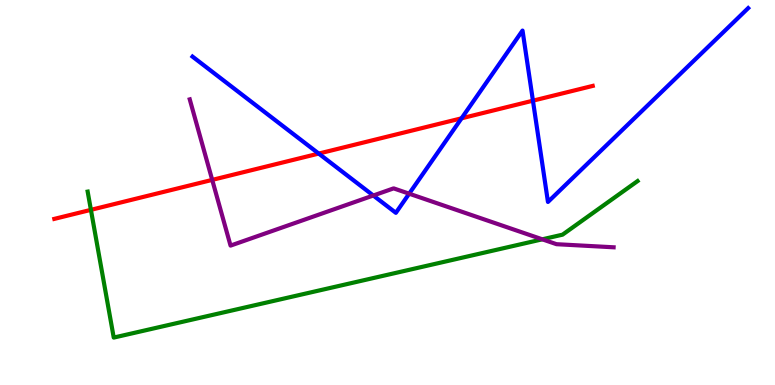[{'lines': ['blue', 'red'], 'intersections': [{'x': 4.11, 'y': 6.01}, {'x': 5.96, 'y': 6.93}, {'x': 6.88, 'y': 7.39}]}, {'lines': ['green', 'red'], 'intersections': [{'x': 1.17, 'y': 4.55}]}, {'lines': ['purple', 'red'], 'intersections': [{'x': 2.74, 'y': 5.33}]}, {'lines': ['blue', 'green'], 'intersections': []}, {'lines': ['blue', 'purple'], 'intersections': [{'x': 4.82, 'y': 4.92}, {'x': 5.28, 'y': 4.97}]}, {'lines': ['green', 'purple'], 'intersections': [{'x': 7.0, 'y': 3.78}]}]